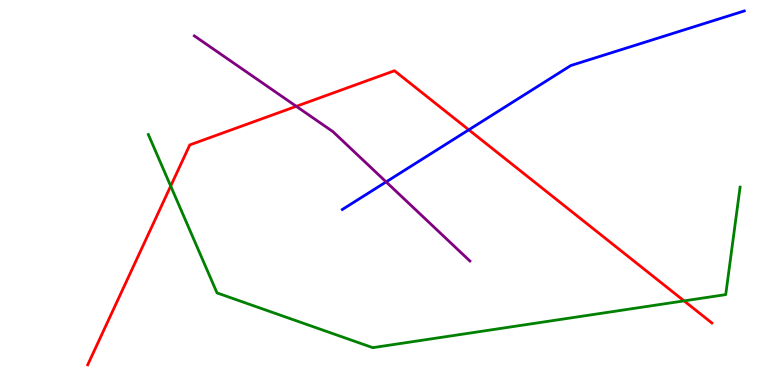[{'lines': ['blue', 'red'], 'intersections': [{'x': 6.05, 'y': 6.63}]}, {'lines': ['green', 'red'], 'intersections': [{'x': 2.2, 'y': 5.17}, {'x': 8.83, 'y': 2.19}]}, {'lines': ['purple', 'red'], 'intersections': [{'x': 3.82, 'y': 7.24}]}, {'lines': ['blue', 'green'], 'intersections': []}, {'lines': ['blue', 'purple'], 'intersections': [{'x': 4.98, 'y': 5.28}]}, {'lines': ['green', 'purple'], 'intersections': []}]